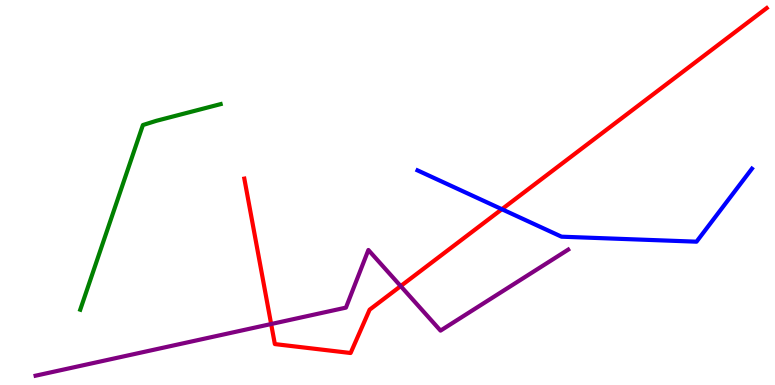[{'lines': ['blue', 'red'], 'intersections': [{'x': 6.48, 'y': 4.57}]}, {'lines': ['green', 'red'], 'intersections': []}, {'lines': ['purple', 'red'], 'intersections': [{'x': 3.5, 'y': 1.58}, {'x': 5.17, 'y': 2.57}]}, {'lines': ['blue', 'green'], 'intersections': []}, {'lines': ['blue', 'purple'], 'intersections': []}, {'lines': ['green', 'purple'], 'intersections': []}]